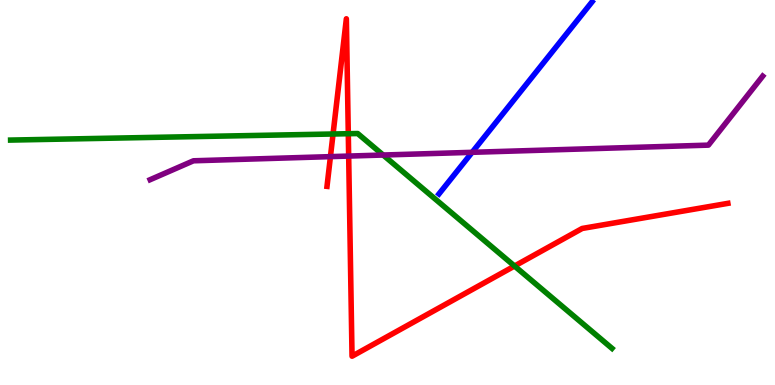[{'lines': ['blue', 'red'], 'intersections': []}, {'lines': ['green', 'red'], 'intersections': [{'x': 4.3, 'y': 6.52}, {'x': 4.49, 'y': 6.53}, {'x': 6.64, 'y': 3.09}]}, {'lines': ['purple', 'red'], 'intersections': [{'x': 4.26, 'y': 5.93}, {'x': 4.5, 'y': 5.95}]}, {'lines': ['blue', 'green'], 'intersections': []}, {'lines': ['blue', 'purple'], 'intersections': [{'x': 6.09, 'y': 6.04}]}, {'lines': ['green', 'purple'], 'intersections': [{'x': 4.94, 'y': 5.97}]}]